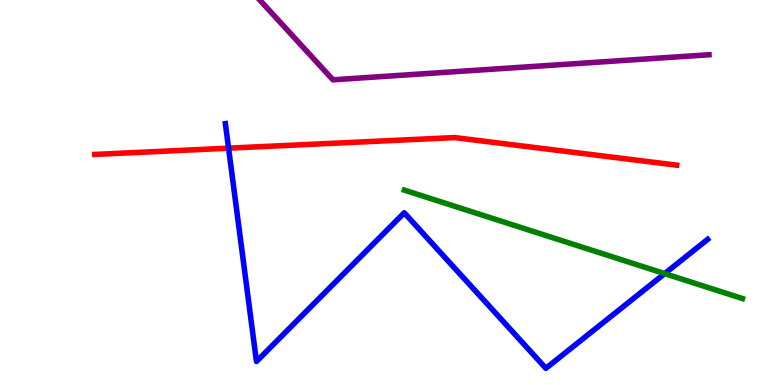[{'lines': ['blue', 'red'], 'intersections': [{'x': 2.95, 'y': 6.15}]}, {'lines': ['green', 'red'], 'intersections': []}, {'lines': ['purple', 'red'], 'intersections': []}, {'lines': ['blue', 'green'], 'intersections': [{'x': 8.58, 'y': 2.89}]}, {'lines': ['blue', 'purple'], 'intersections': []}, {'lines': ['green', 'purple'], 'intersections': []}]